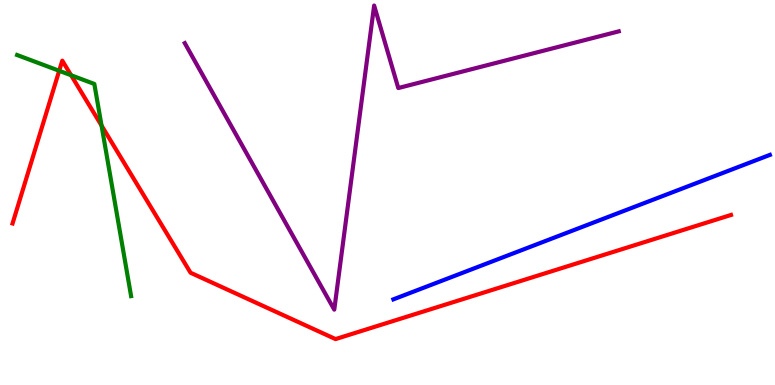[{'lines': ['blue', 'red'], 'intersections': []}, {'lines': ['green', 'red'], 'intersections': [{'x': 0.764, 'y': 8.16}, {'x': 0.918, 'y': 8.05}, {'x': 1.31, 'y': 6.74}]}, {'lines': ['purple', 'red'], 'intersections': []}, {'lines': ['blue', 'green'], 'intersections': []}, {'lines': ['blue', 'purple'], 'intersections': []}, {'lines': ['green', 'purple'], 'intersections': []}]